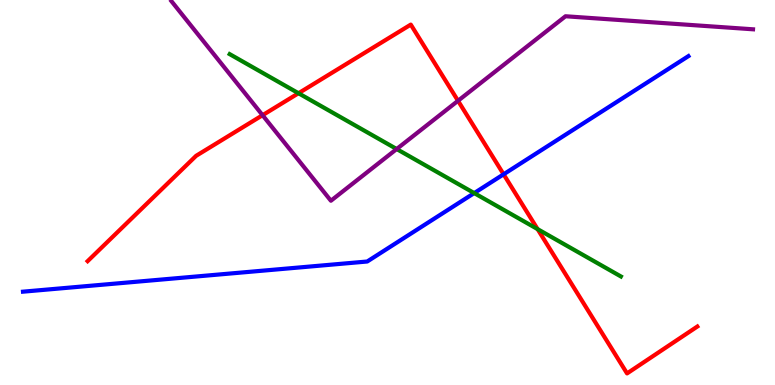[{'lines': ['blue', 'red'], 'intersections': [{'x': 6.5, 'y': 5.47}]}, {'lines': ['green', 'red'], 'intersections': [{'x': 3.85, 'y': 7.58}, {'x': 6.94, 'y': 4.05}]}, {'lines': ['purple', 'red'], 'intersections': [{'x': 3.39, 'y': 7.01}, {'x': 5.91, 'y': 7.38}]}, {'lines': ['blue', 'green'], 'intersections': [{'x': 6.12, 'y': 4.98}]}, {'lines': ['blue', 'purple'], 'intersections': []}, {'lines': ['green', 'purple'], 'intersections': [{'x': 5.12, 'y': 6.13}]}]